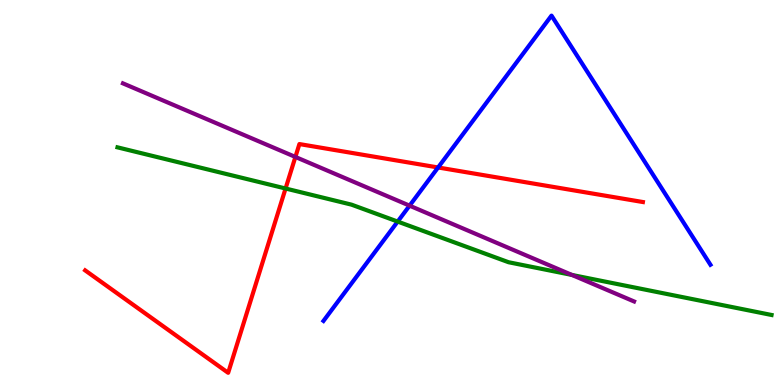[{'lines': ['blue', 'red'], 'intersections': [{'x': 5.65, 'y': 5.65}]}, {'lines': ['green', 'red'], 'intersections': [{'x': 3.68, 'y': 5.1}]}, {'lines': ['purple', 'red'], 'intersections': [{'x': 3.81, 'y': 5.92}]}, {'lines': ['blue', 'green'], 'intersections': [{'x': 5.13, 'y': 4.24}]}, {'lines': ['blue', 'purple'], 'intersections': [{'x': 5.28, 'y': 4.66}]}, {'lines': ['green', 'purple'], 'intersections': [{'x': 7.38, 'y': 2.86}]}]